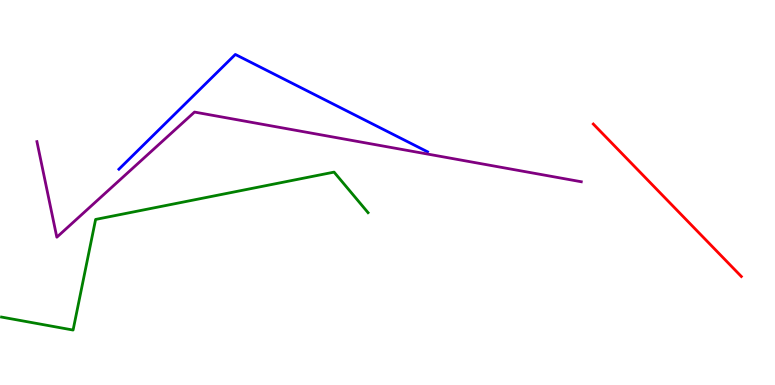[{'lines': ['blue', 'red'], 'intersections': []}, {'lines': ['green', 'red'], 'intersections': []}, {'lines': ['purple', 'red'], 'intersections': []}, {'lines': ['blue', 'green'], 'intersections': []}, {'lines': ['blue', 'purple'], 'intersections': []}, {'lines': ['green', 'purple'], 'intersections': []}]